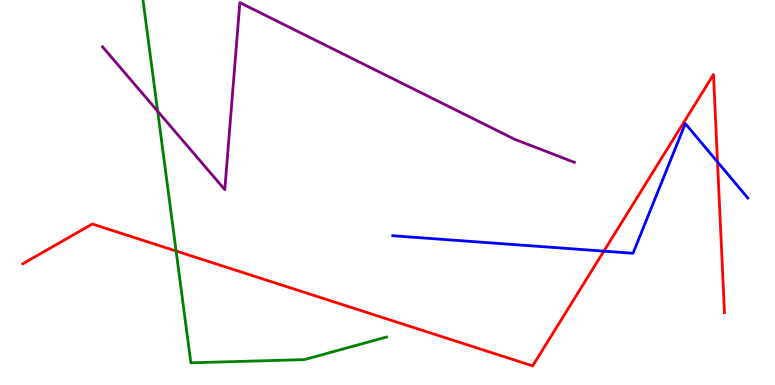[{'lines': ['blue', 'red'], 'intersections': [{'x': 7.79, 'y': 3.48}, {'x': 9.26, 'y': 5.79}]}, {'lines': ['green', 'red'], 'intersections': [{'x': 2.27, 'y': 3.48}]}, {'lines': ['purple', 'red'], 'intersections': []}, {'lines': ['blue', 'green'], 'intersections': []}, {'lines': ['blue', 'purple'], 'intersections': []}, {'lines': ['green', 'purple'], 'intersections': [{'x': 2.03, 'y': 7.11}]}]